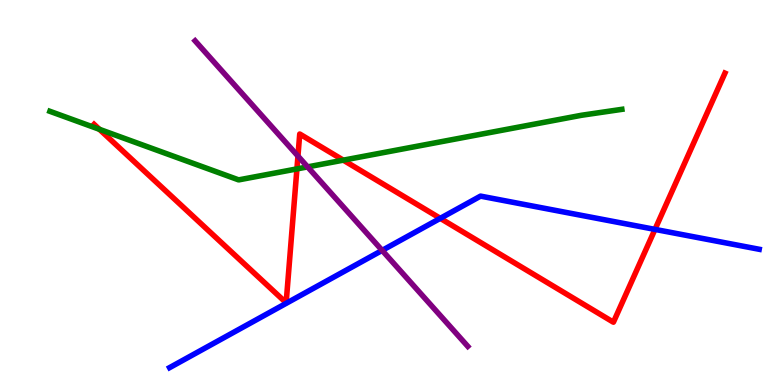[{'lines': ['blue', 'red'], 'intersections': [{'x': 5.68, 'y': 4.33}, {'x': 8.45, 'y': 4.04}]}, {'lines': ['green', 'red'], 'intersections': [{'x': 1.28, 'y': 6.64}, {'x': 3.83, 'y': 5.61}, {'x': 4.43, 'y': 5.84}]}, {'lines': ['purple', 'red'], 'intersections': [{'x': 3.84, 'y': 5.95}]}, {'lines': ['blue', 'green'], 'intersections': []}, {'lines': ['blue', 'purple'], 'intersections': [{'x': 4.93, 'y': 3.5}]}, {'lines': ['green', 'purple'], 'intersections': [{'x': 3.97, 'y': 5.67}]}]